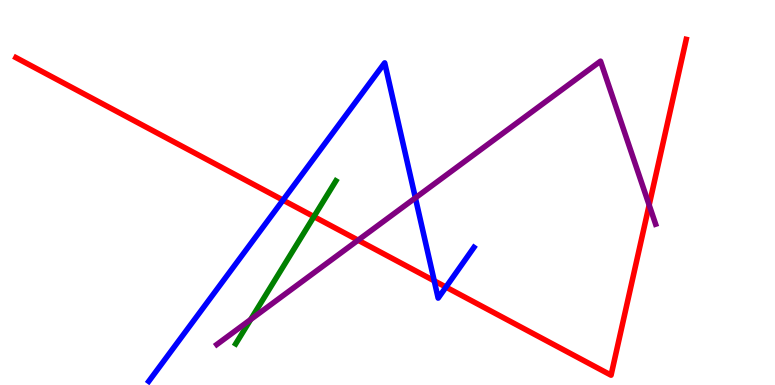[{'lines': ['blue', 'red'], 'intersections': [{'x': 3.65, 'y': 4.8}, {'x': 5.6, 'y': 2.71}, {'x': 5.75, 'y': 2.54}]}, {'lines': ['green', 'red'], 'intersections': [{'x': 4.05, 'y': 4.37}]}, {'lines': ['purple', 'red'], 'intersections': [{'x': 4.62, 'y': 3.76}, {'x': 8.38, 'y': 4.67}]}, {'lines': ['blue', 'green'], 'intersections': []}, {'lines': ['blue', 'purple'], 'intersections': [{'x': 5.36, 'y': 4.86}]}, {'lines': ['green', 'purple'], 'intersections': [{'x': 3.23, 'y': 1.7}]}]